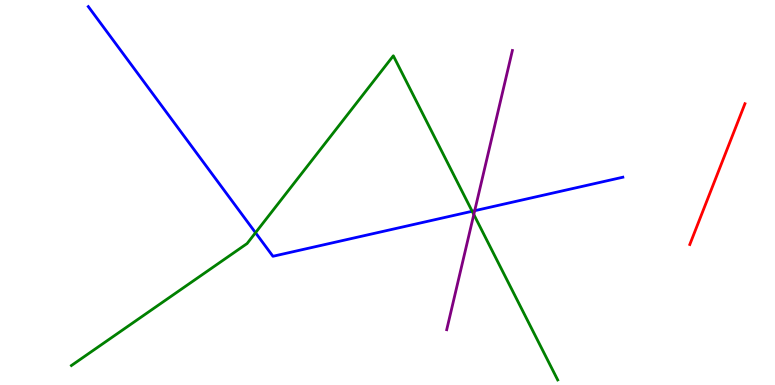[{'lines': ['blue', 'red'], 'intersections': []}, {'lines': ['green', 'red'], 'intersections': []}, {'lines': ['purple', 'red'], 'intersections': []}, {'lines': ['blue', 'green'], 'intersections': [{'x': 3.3, 'y': 3.96}, {'x': 6.09, 'y': 4.51}]}, {'lines': ['blue', 'purple'], 'intersections': [{'x': 6.13, 'y': 4.53}]}, {'lines': ['green', 'purple'], 'intersections': [{'x': 6.11, 'y': 4.43}]}]